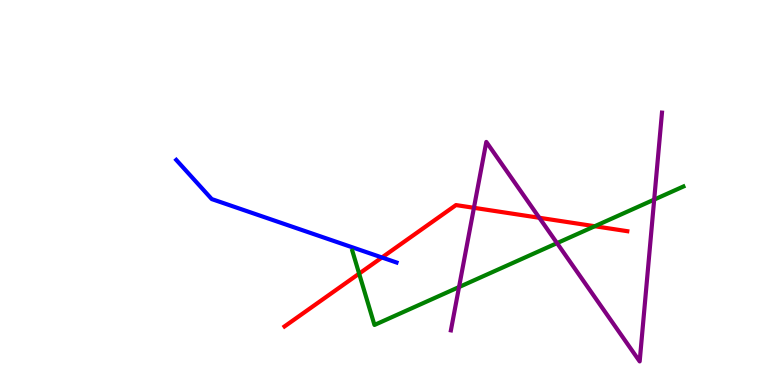[{'lines': ['blue', 'red'], 'intersections': [{'x': 4.93, 'y': 3.31}]}, {'lines': ['green', 'red'], 'intersections': [{'x': 4.63, 'y': 2.89}, {'x': 7.67, 'y': 4.12}]}, {'lines': ['purple', 'red'], 'intersections': [{'x': 6.12, 'y': 4.6}, {'x': 6.96, 'y': 4.34}]}, {'lines': ['blue', 'green'], 'intersections': []}, {'lines': ['blue', 'purple'], 'intersections': []}, {'lines': ['green', 'purple'], 'intersections': [{'x': 5.92, 'y': 2.54}, {'x': 7.19, 'y': 3.68}, {'x': 8.44, 'y': 4.82}]}]